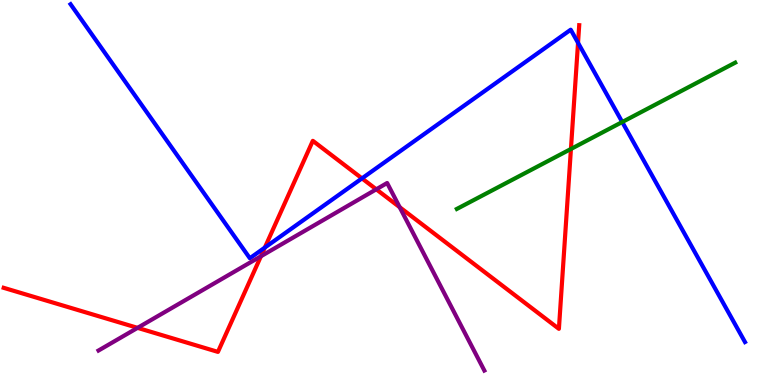[{'lines': ['blue', 'red'], 'intersections': [{'x': 3.42, 'y': 3.57}, {'x': 4.67, 'y': 5.37}, {'x': 7.46, 'y': 8.89}]}, {'lines': ['green', 'red'], 'intersections': [{'x': 7.37, 'y': 6.13}]}, {'lines': ['purple', 'red'], 'intersections': [{'x': 1.77, 'y': 1.48}, {'x': 3.37, 'y': 3.34}, {'x': 4.86, 'y': 5.08}, {'x': 5.16, 'y': 4.62}]}, {'lines': ['blue', 'green'], 'intersections': [{'x': 8.03, 'y': 6.83}]}, {'lines': ['blue', 'purple'], 'intersections': []}, {'lines': ['green', 'purple'], 'intersections': []}]